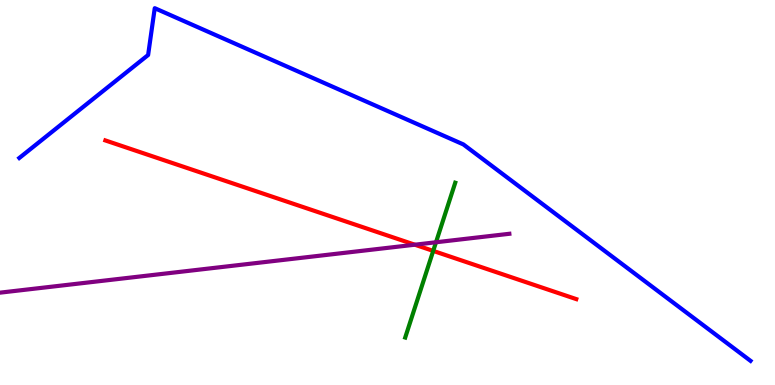[{'lines': ['blue', 'red'], 'intersections': []}, {'lines': ['green', 'red'], 'intersections': [{'x': 5.59, 'y': 3.48}]}, {'lines': ['purple', 'red'], 'intersections': [{'x': 5.35, 'y': 3.64}]}, {'lines': ['blue', 'green'], 'intersections': []}, {'lines': ['blue', 'purple'], 'intersections': []}, {'lines': ['green', 'purple'], 'intersections': [{'x': 5.63, 'y': 3.71}]}]